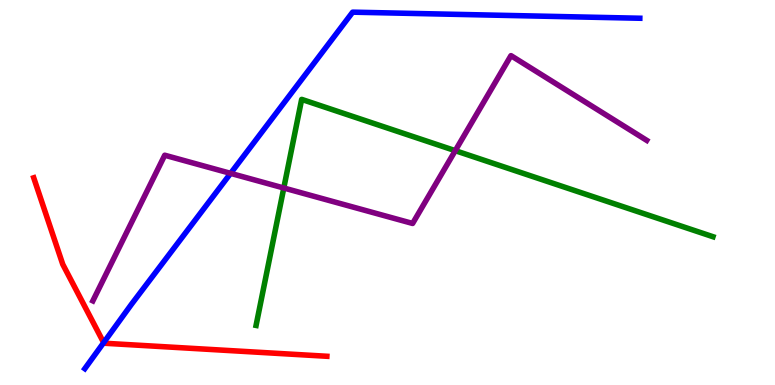[{'lines': ['blue', 'red'], 'intersections': [{'x': 1.34, 'y': 1.1}]}, {'lines': ['green', 'red'], 'intersections': []}, {'lines': ['purple', 'red'], 'intersections': []}, {'lines': ['blue', 'green'], 'intersections': []}, {'lines': ['blue', 'purple'], 'intersections': [{'x': 2.98, 'y': 5.5}]}, {'lines': ['green', 'purple'], 'intersections': [{'x': 3.66, 'y': 5.12}, {'x': 5.87, 'y': 6.09}]}]